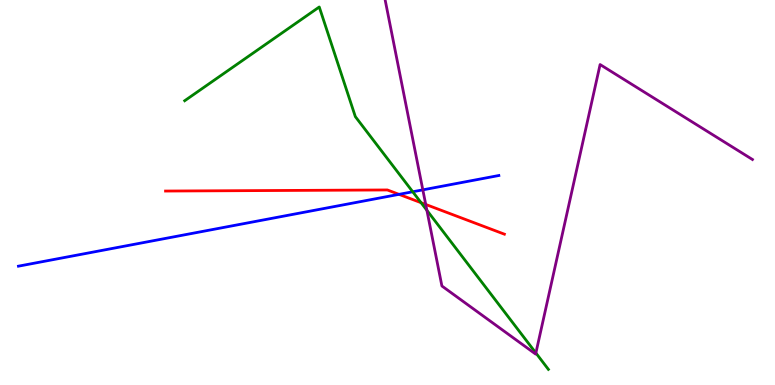[{'lines': ['blue', 'red'], 'intersections': [{'x': 5.15, 'y': 4.95}]}, {'lines': ['green', 'red'], 'intersections': [{'x': 5.43, 'y': 4.74}]}, {'lines': ['purple', 'red'], 'intersections': [{'x': 5.49, 'y': 4.69}]}, {'lines': ['blue', 'green'], 'intersections': [{'x': 5.33, 'y': 5.02}]}, {'lines': ['blue', 'purple'], 'intersections': [{'x': 5.46, 'y': 5.07}]}, {'lines': ['green', 'purple'], 'intersections': [{'x': 5.51, 'y': 4.54}, {'x': 6.91, 'y': 0.831}]}]